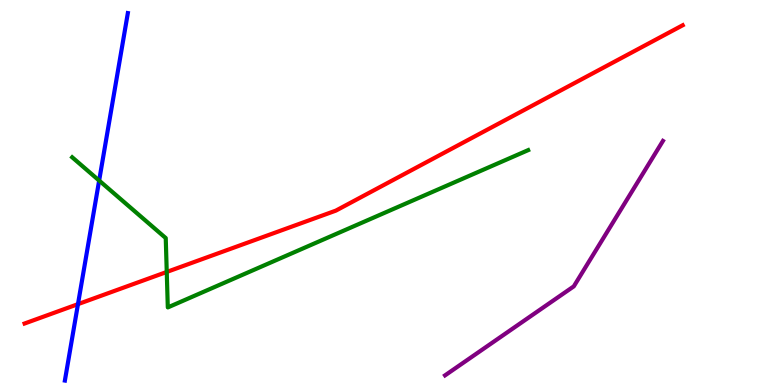[{'lines': ['blue', 'red'], 'intersections': [{'x': 1.01, 'y': 2.1}]}, {'lines': ['green', 'red'], 'intersections': [{'x': 2.15, 'y': 2.94}]}, {'lines': ['purple', 'red'], 'intersections': []}, {'lines': ['blue', 'green'], 'intersections': [{'x': 1.28, 'y': 5.31}]}, {'lines': ['blue', 'purple'], 'intersections': []}, {'lines': ['green', 'purple'], 'intersections': []}]